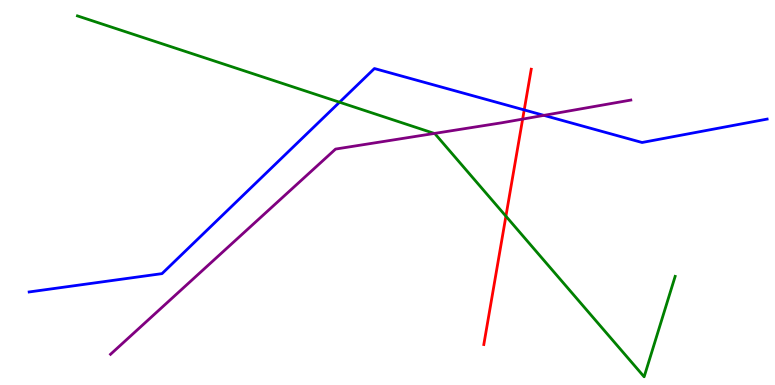[{'lines': ['blue', 'red'], 'intersections': [{'x': 6.76, 'y': 7.14}]}, {'lines': ['green', 'red'], 'intersections': [{'x': 6.53, 'y': 4.38}]}, {'lines': ['purple', 'red'], 'intersections': [{'x': 6.74, 'y': 6.91}]}, {'lines': ['blue', 'green'], 'intersections': [{'x': 4.38, 'y': 7.35}]}, {'lines': ['blue', 'purple'], 'intersections': [{'x': 7.02, 'y': 7.0}]}, {'lines': ['green', 'purple'], 'intersections': [{'x': 5.6, 'y': 6.53}]}]